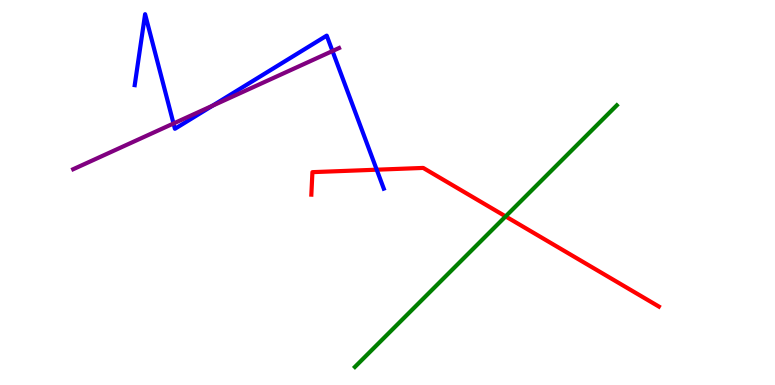[{'lines': ['blue', 'red'], 'intersections': [{'x': 4.86, 'y': 5.59}]}, {'lines': ['green', 'red'], 'intersections': [{'x': 6.52, 'y': 4.38}]}, {'lines': ['purple', 'red'], 'intersections': []}, {'lines': ['blue', 'green'], 'intersections': []}, {'lines': ['blue', 'purple'], 'intersections': [{'x': 2.24, 'y': 6.79}, {'x': 2.74, 'y': 7.25}, {'x': 4.29, 'y': 8.67}]}, {'lines': ['green', 'purple'], 'intersections': []}]